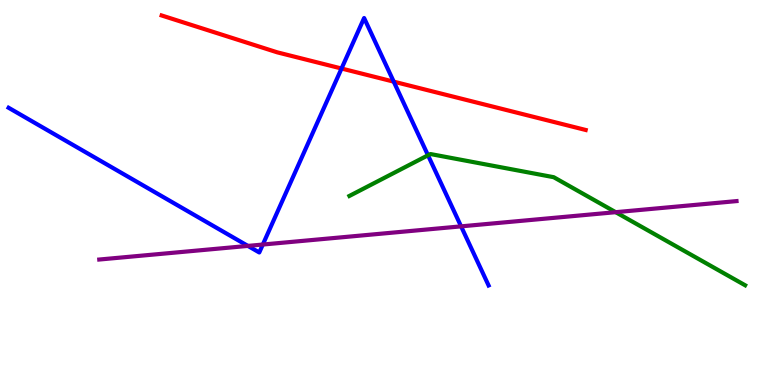[{'lines': ['blue', 'red'], 'intersections': [{'x': 4.41, 'y': 8.22}, {'x': 5.08, 'y': 7.88}]}, {'lines': ['green', 'red'], 'intersections': []}, {'lines': ['purple', 'red'], 'intersections': []}, {'lines': ['blue', 'green'], 'intersections': [{'x': 5.52, 'y': 5.97}]}, {'lines': ['blue', 'purple'], 'intersections': [{'x': 3.2, 'y': 3.61}, {'x': 3.39, 'y': 3.65}, {'x': 5.95, 'y': 4.12}]}, {'lines': ['green', 'purple'], 'intersections': [{'x': 7.94, 'y': 4.49}]}]